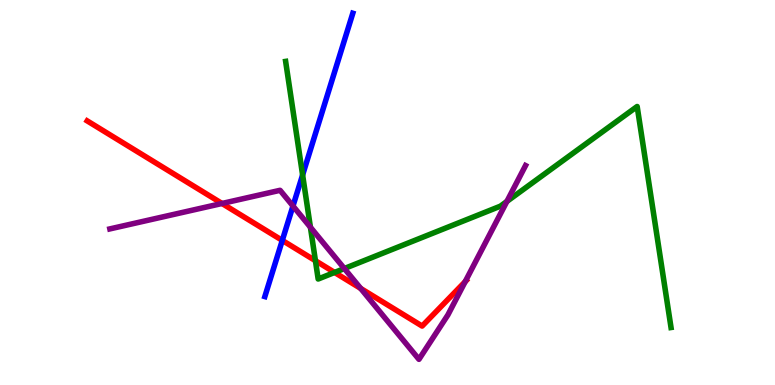[{'lines': ['blue', 'red'], 'intersections': [{'x': 3.64, 'y': 3.76}]}, {'lines': ['green', 'red'], 'intersections': [{'x': 4.07, 'y': 3.23}, {'x': 4.32, 'y': 2.92}]}, {'lines': ['purple', 'red'], 'intersections': [{'x': 2.86, 'y': 4.71}, {'x': 4.65, 'y': 2.51}, {'x': 6.0, 'y': 2.69}]}, {'lines': ['blue', 'green'], 'intersections': [{'x': 3.9, 'y': 5.46}]}, {'lines': ['blue', 'purple'], 'intersections': [{'x': 3.78, 'y': 4.65}]}, {'lines': ['green', 'purple'], 'intersections': [{'x': 4.01, 'y': 4.1}, {'x': 4.44, 'y': 3.02}, {'x': 6.54, 'y': 4.77}]}]